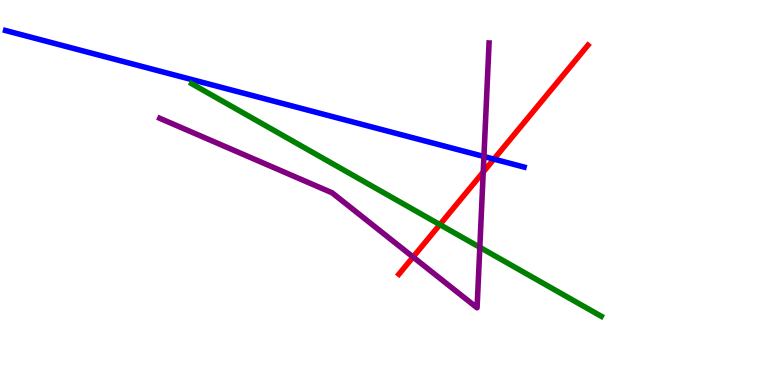[{'lines': ['blue', 'red'], 'intersections': [{'x': 6.37, 'y': 5.87}]}, {'lines': ['green', 'red'], 'intersections': [{'x': 5.68, 'y': 4.17}]}, {'lines': ['purple', 'red'], 'intersections': [{'x': 5.33, 'y': 3.32}, {'x': 6.24, 'y': 5.53}]}, {'lines': ['blue', 'green'], 'intersections': []}, {'lines': ['blue', 'purple'], 'intersections': [{'x': 6.24, 'y': 5.94}]}, {'lines': ['green', 'purple'], 'intersections': [{'x': 6.19, 'y': 3.58}]}]